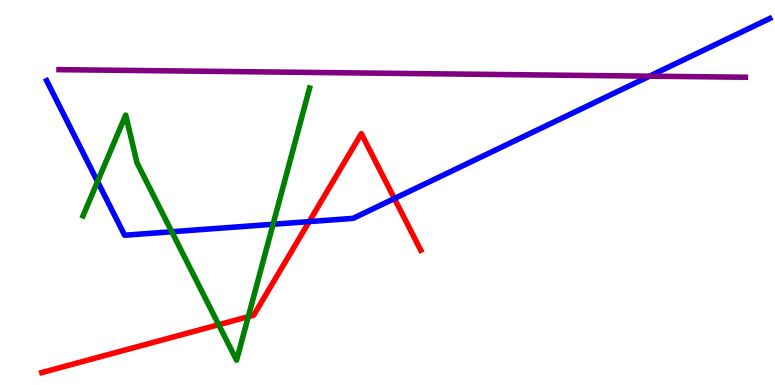[{'lines': ['blue', 'red'], 'intersections': [{'x': 3.99, 'y': 4.24}, {'x': 5.09, 'y': 4.84}]}, {'lines': ['green', 'red'], 'intersections': [{'x': 2.82, 'y': 1.57}, {'x': 3.2, 'y': 1.77}]}, {'lines': ['purple', 'red'], 'intersections': []}, {'lines': ['blue', 'green'], 'intersections': [{'x': 1.26, 'y': 5.28}, {'x': 2.22, 'y': 3.98}, {'x': 3.52, 'y': 4.17}]}, {'lines': ['blue', 'purple'], 'intersections': [{'x': 8.38, 'y': 8.02}]}, {'lines': ['green', 'purple'], 'intersections': []}]